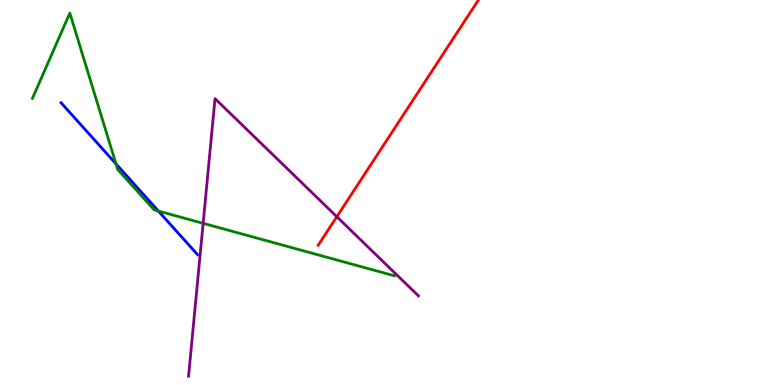[{'lines': ['blue', 'red'], 'intersections': []}, {'lines': ['green', 'red'], 'intersections': []}, {'lines': ['purple', 'red'], 'intersections': [{'x': 4.35, 'y': 4.37}]}, {'lines': ['blue', 'green'], 'intersections': [{'x': 1.5, 'y': 5.74}, {'x': 2.04, 'y': 4.52}]}, {'lines': ['blue', 'purple'], 'intersections': []}, {'lines': ['green', 'purple'], 'intersections': [{'x': 2.62, 'y': 4.2}]}]